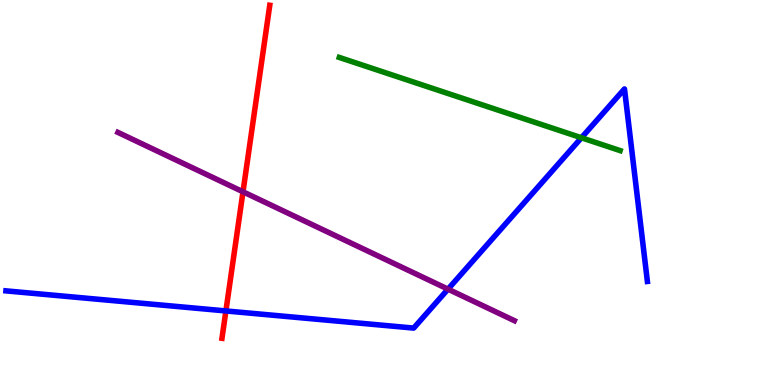[{'lines': ['blue', 'red'], 'intersections': [{'x': 2.91, 'y': 1.92}]}, {'lines': ['green', 'red'], 'intersections': []}, {'lines': ['purple', 'red'], 'intersections': [{'x': 3.14, 'y': 5.02}]}, {'lines': ['blue', 'green'], 'intersections': [{'x': 7.5, 'y': 6.42}]}, {'lines': ['blue', 'purple'], 'intersections': [{'x': 5.78, 'y': 2.49}]}, {'lines': ['green', 'purple'], 'intersections': []}]